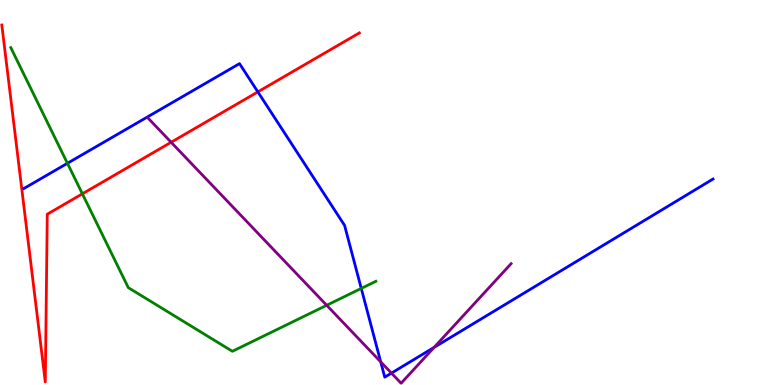[{'lines': ['blue', 'red'], 'intersections': [{'x': 3.33, 'y': 7.61}]}, {'lines': ['green', 'red'], 'intersections': [{'x': 1.06, 'y': 4.97}]}, {'lines': ['purple', 'red'], 'intersections': [{'x': 2.21, 'y': 6.3}]}, {'lines': ['blue', 'green'], 'intersections': [{'x': 0.87, 'y': 5.76}, {'x': 4.66, 'y': 2.51}]}, {'lines': ['blue', 'purple'], 'intersections': [{'x': 4.91, 'y': 0.6}, {'x': 5.05, 'y': 0.309}, {'x': 5.6, 'y': 0.977}]}, {'lines': ['green', 'purple'], 'intersections': [{'x': 4.22, 'y': 2.07}]}]